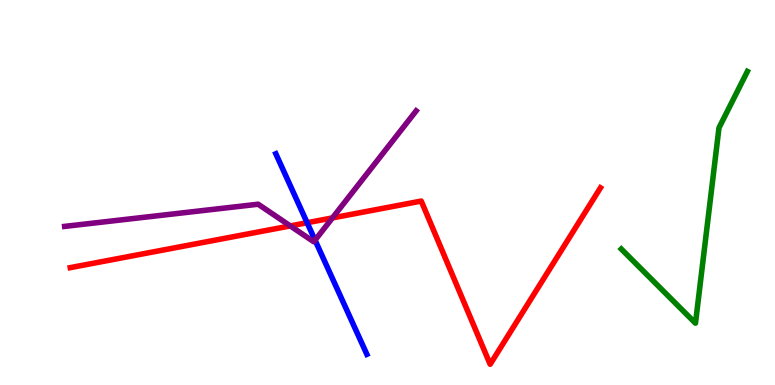[{'lines': ['blue', 'red'], 'intersections': [{'x': 3.96, 'y': 4.22}]}, {'lines': ['green', 'red'], 'intersections': []}, {'lines': ['purple', 'red'], 'intersections': [{'x': 3.75, 'y': 4.13}, {'x': 4.29, 'y': 4.34}]}, {'lines': ['blue', 'green'], 'intersections': []}, {'lines': ['blue', 'purple'], 'intersections': [{'x': 4.07, 'y': 3.76}]}, {'lines': ['green', 'purple'], 'intersections': []}]